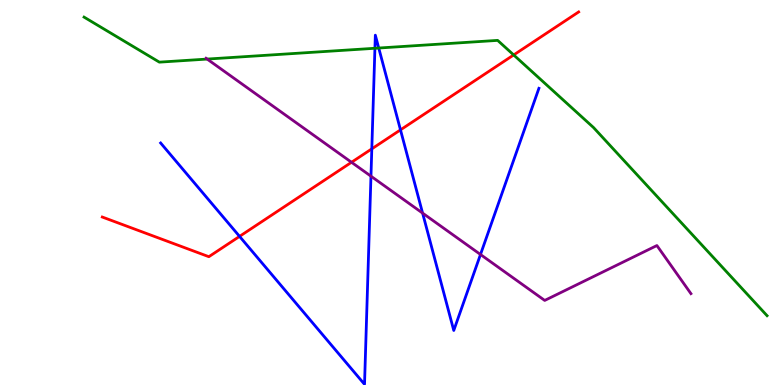[{'lines': ['blue', 'red'], 'intersections': [{'x': 3.09, 'y': 3.86}, {'x': 4.8, 'y': 6.13}, {'x': 5.17, 'y': 6.63}]}, {'lines': ['green', 'red'], 'intersections': [{'x': 6.63, 'y': 8.57}]}, {'lines': ['purple', 'red'], 'intersections': [{'x': 4.54, 'y': 5.78}]}, {'lines': ['blue', 'green'], 'intersections': [{'x': 4.84, 'y': 8.75}, {'x': 4.89, 'y': 8.75}]}, {'lines': ['blue', 'purple'], 'intersections': [{'x': 4.79, 'y': 5.42}, {'x': 5.45, 'y': 4.46}, {'x': 6.2, 'y': 3.39}]}, {'lines': ['green', 'purple'], 'intersections': [{'x': 2.67, 'y': 8.47}]}]